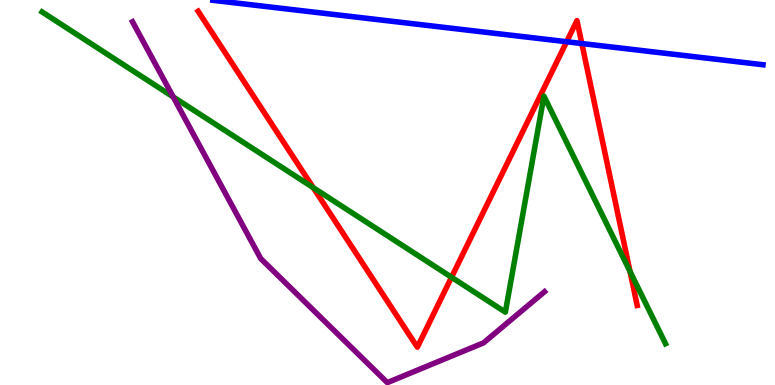[{'lines': ['blue', 'red'], 'intersections': [{'x': 7.31, 'y': 8.92}, {'x': 7.51, 'y': 8.87}]}, {'lines': ['green', 'red'], 'intersections': [{'x': 4.04, 'y': 5.13}, {'x': 5.83, 'y': 2.8}, {'x': 8.13, 'y': 2.95}]}, {'lines': ['purple', 'red'], 'intersections': []}, {'lines': ['blue', 'green'], 'intersections': []}, {'lines': ['blue', 'purple'], 'intersections': []}, {'lines': ['green', 'purple'], 'intersections': [{'x': 2.23, 'y': 7.48}]}]